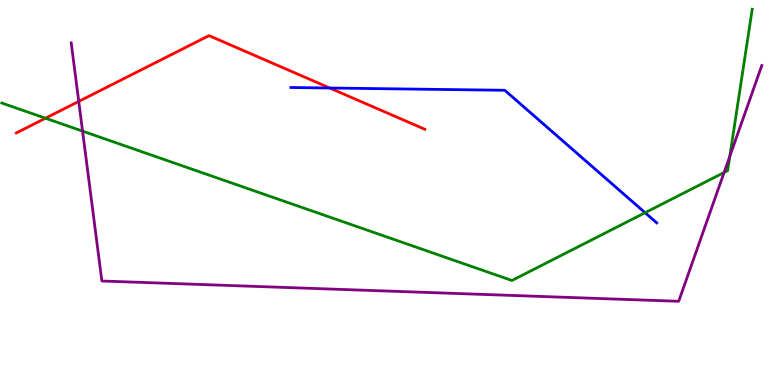[{'lines': ['blue', 'red'], 'intersections': [{'x': 4.25, 'y': 7.71}]}, {'lines': ['green', 'red'], 'intersections': [{'x': 0.587, 'y': 6.93}]}, {'lines': ['purple', 'red'], 'intersections': [{'x': 1.02, 'y': 7.37}]}, {'lines': ['blue', 'green'], 'intersections': [{'x': 8.32, 'y': 4.48}]}, {'lines': ['blue', 'purple'], 'intersections': []}, {'lines': ['green', 'purple'], 'intersections': [{'x': 1.07, 'y': 6.59}, {'x': 9.34, 'y': 5.52}, {'x': 9.42, 'y': 5.94}]}]